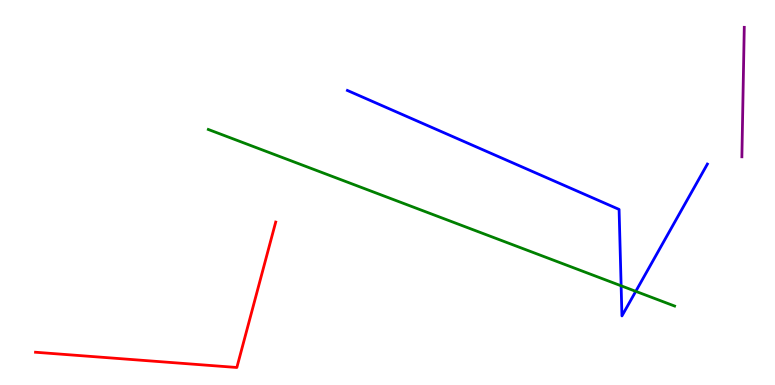[{'lines': ['blue', 'red'], 'intersections': []}, {'lines': ['green', 'red'], 'intersections': []}, {'lines': ['purple', 'red'], 'intersections': []}, {'lines': ['blue', 'green'], 'intersections': [{'x': 8.01, 'y': 2.58}, {'x': 8.2, 'y': 2.43}]}, {'lines': ['blue', 'purple'], 'intersections': []}, {'lines': ['green', 'purple'], 'intersections': []}]